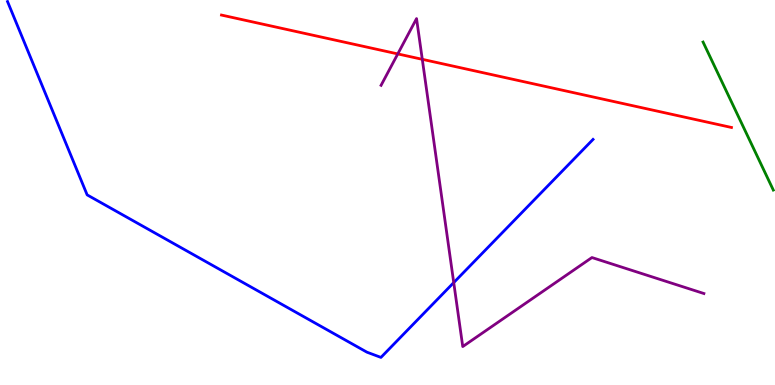[{'lines': ['blue', 'red'], 'intersections': []}, {'lines': ['green', 'red'], 'intersections': []}, {'lines': ['purple', 'red'], 'intersections': [{'x': 5.13, 'y': 8.6}, {'x': 5.45, 'y': 8.46}]}, {'lines': ['blue', 'green'], 'intersections': []}, {'lines': ['blue', 'purple'], 'intersections': [{'x': 5.85, 'y': 2.66}]}, {'lines': ['green', 'purple'], 'intersections': []}]